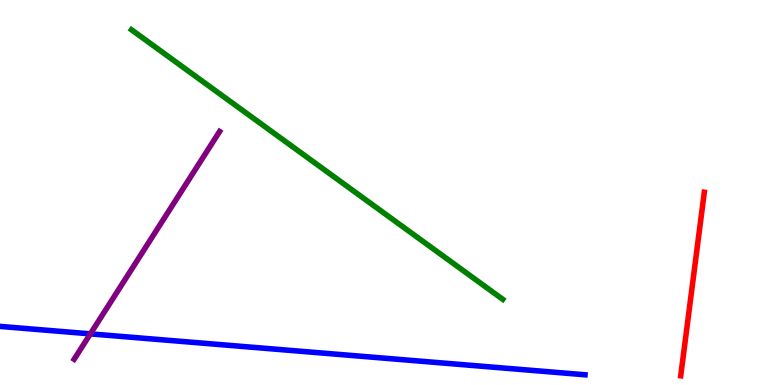[{'lines': ['blue', 'red'], 'intersections': []}, {'lines': ['green', 'red'], 'intersections': []}, {'lines': ['purple', 'red'], 'intersections': []}, {'lines': ['blue', 'green'], 'intersections': []}, {'lines': ['blue', 'purple'], 'intersections': [{'x': 1.17, 'y': 1.33}]}, {'lines': ['green', 'purple'], 'intersections': []}]